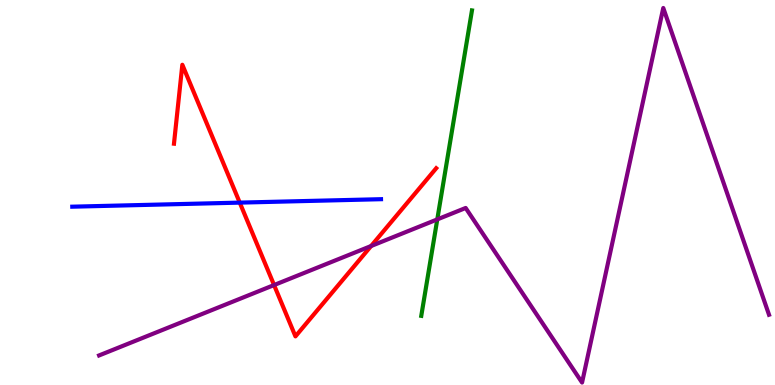[{'lines': ['blue', 'red'], 'intersections': [{'x': 3.09, 'y': 4.74}]}, {'lines': ['green', 'red'], 'intersections': []}, {'lines': ['purple', 'red'], 'intersections': [{'x': 3.54, 'y': 2.6}, {'x': 4.79, 'y': 3.61}]}, {'lines': ['blue', 'green'], 'intersections': []}, {'lines': ['blue', 'purple'], 'intersections': []}, {'lines': ['green', 'purple'], 'intersections': [{'x': 5.64, 'y': 4.3}]}]